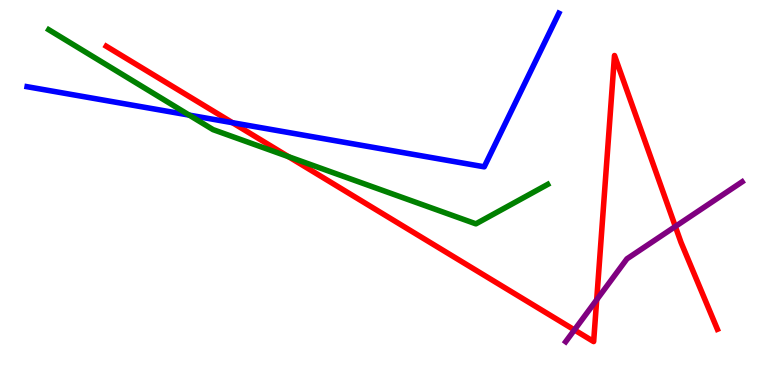[{'lines': ['blue', 'red'], 'intersections': [{'x': 3.0, 'y': 6.81}]}, {'lines': ['green', 'red'], 'intersections': [{'x': 3.72, 'y': 5.93}]}, {'lines': ['purple', 'red'], 'intersections': [{'x': 7.41, 'y': 1.43}, {'x': 7.7, 'y': 2.21}, {'x': 8.71, 'y': 4.12}]}, {'lines': ['blue', 'green'], 'intersections': [{'x': 2.44, 'y': 7.01}]}, {'lines': ['blue', 'purple'], 'intersections': []}, {'lines': ['green', 'purple'], 'intersections': []}]